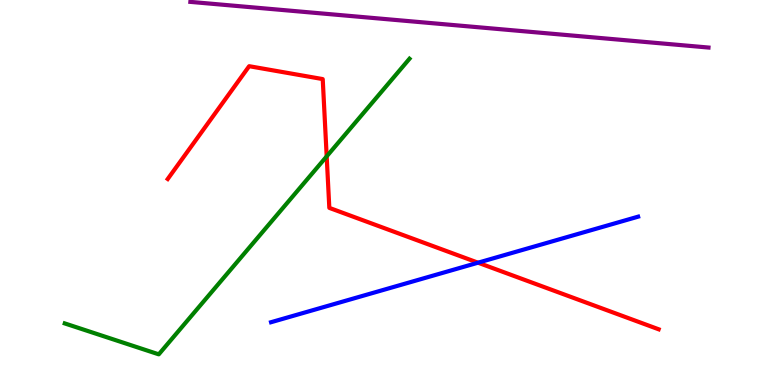[{'lines': ['blue', 'red'], 'intersections': [{'x': 6.17, 'y': 3.18}]}, {'lines': ['green', 'red'], 'intersections': [{'x': 4.22, 'y': 5.94}]}, {'lines': ['purple', 'red'], 'intersections': []}, {'lines': ['blue', 'green'], 'intersections': []}, {'lines': ['blue', 'purple'], 'intersections': []}, {'lines': ['green', 'purple'], 'intersections': []}]